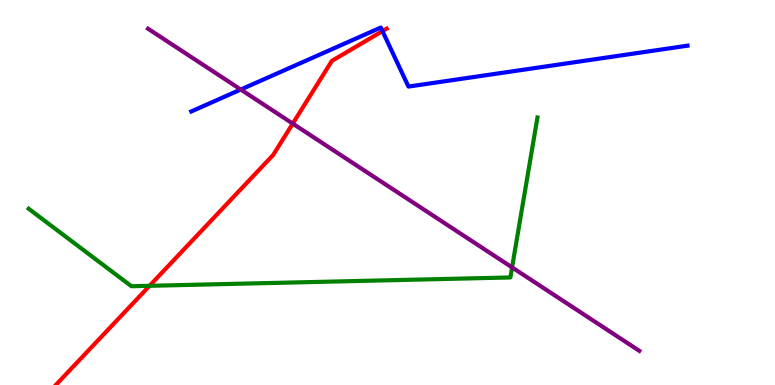[{'lines': ['blue', 'red'], 'intersections': [{'x': 4.94, 'y': 9.19}]}, {'lines': ['green', 'red'], 'intersections': [{'x': 1.93, 'y': 2.58}]}, {'lines': ['purple', 'red'], 'intersections': [{'x': 3.78, 'y': 6.79}]}, {'lines': ['blue', 'green'], 'intersections': []}, {'lines': ['blue', 'purple'], 'intersections': [{'x': 3.11, 'y': 7.67}]}, {'lines': ['green', 'purple'], 'intersections': [{'x': 6.61, 'y': 3.05}]}]